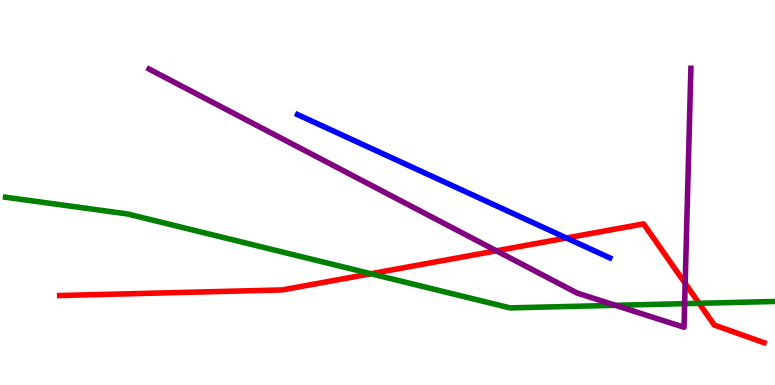[{'lines': ['blue', 'red'], 'intersections': [{'x': 7.31, 'y': 3.82}]}, {'lines': ['green', 'red'], 'intersections': [{'x': 4.79, 'y': 2.89}, {'x': 9.02, 'y': 2.12}]}, {'lines': ['purple', 'red'], 'intersections': [{'x': 6.4, 'y': 3.49}, {'x': 8.84, 'y': 2.64}]}, {'lines': ['blue', 'green'], 'intersections': []}, {'lines': ['blue', 'purple'], 'intersections': []}, {'lines': ['green', 'purple'], 'intersections': [{'x': 7.94, 'y': 2.07}, {'x': 8.83, 'y': 2.11}]}]